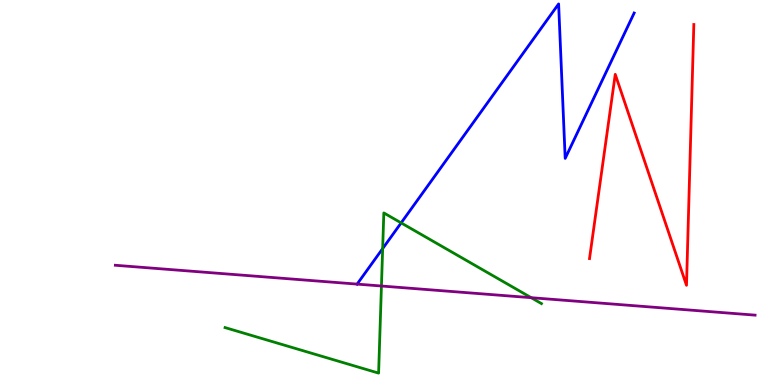[{'lines': ['blue', 'red'], 'intersections': []}, {'lines': ['green', 'red'], 'intersections': []}, {'lines': ['purple', 'red'], 'intersections': []}, {'lines': ['blue', 'green'], 'intersections': [{'x': 4.94, 'y': 3.54}, {'x': 5.18, 'y': 4.21}]}, {'lines': ['blue', 'purple'], 'intersections': [{'x': 4.61, 'y': 2.62}]}, {'lines': ['green', 'purple'], 'intersections': [{'x': 4.92, 'y': 2.57}, {'x': 6.85, 'y': 2.27}]}]